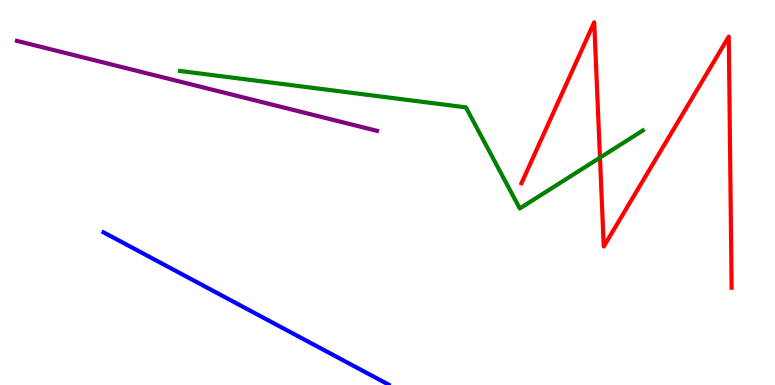[{'lines': ['blue', 'red'], 'intersections': []}, {'lines': ['green', 'red'], 'intersections': [{'x': 7.74, 'y': 5.91}]}, {'lines': ['purple', 'red'], 'intersections': []}, {'lines': ['blue', 'green'], 'intersections': []}, {'lines': ['blue', 'purple'], 'intersections': []}, {'lines': ['green', 'purple'], 'intersections': []}]